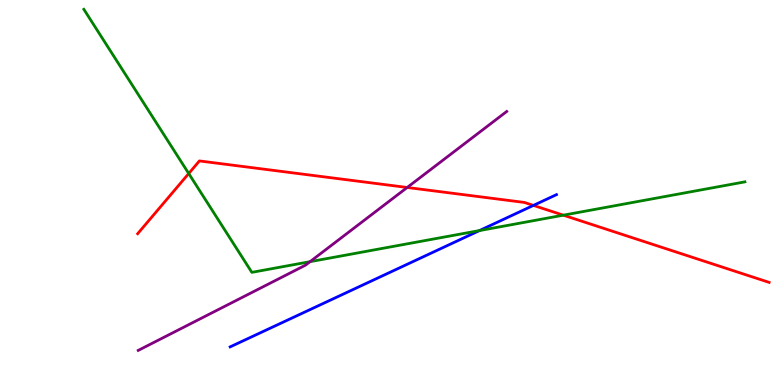[{'lines': ['blue', 'red'], 'intersections': [{'x': 6.88, 'y': 4.66}]}, {'lines': ['green', 'red'], 'intersections': [{'x': 2.44, 'y': 5.49}, {'x': 7.27, 'y': 4.41}]}, {'lines': ['purple', 'red'], 'intersections': [{'x': 5.25, 'y': 5.13}]}, {'lines': ['blue', 'green'], 'intersections': [{'x': 6.19, 'y': 4.01}]}, {'lines': ['blue', 'purple'], 'intersections': []}, {'lines': ['green', 'purple'], 'intersections': [{'x': 4.0, 'y': 3.2}]}]